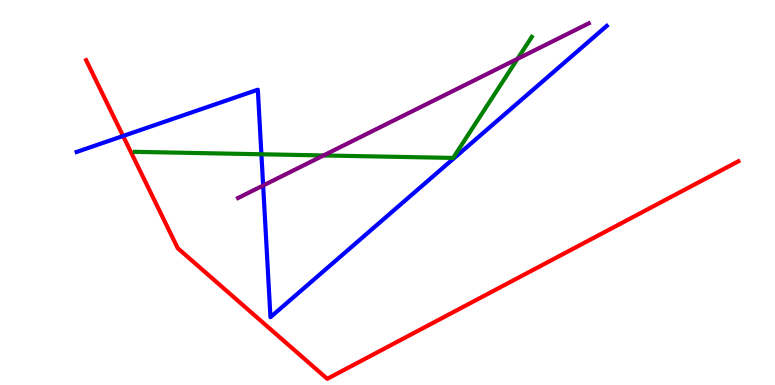[{'lines': ['blue', 'red'], 'intersections': [{'x': 1.59, 'y': 6.47}]}, {'lines': ['green', 'red'], 'intersections': []}, {'lines': ['purple', 'red'], 'intersections': []}, {'lines': ['blue', 'green'], 'intersections': [{'x': 3.37, 'y': 5.99}]}, {'lines': ['blue', 'purple'], 'intersections': [{'x': 3.4, 'y': 5.18}]}, {'lines': ['green', 'purple'], 'intersections': [{'x': 4.17, 'y': 5.96}, {'x': 6.68, 'y': 8.47}]}]